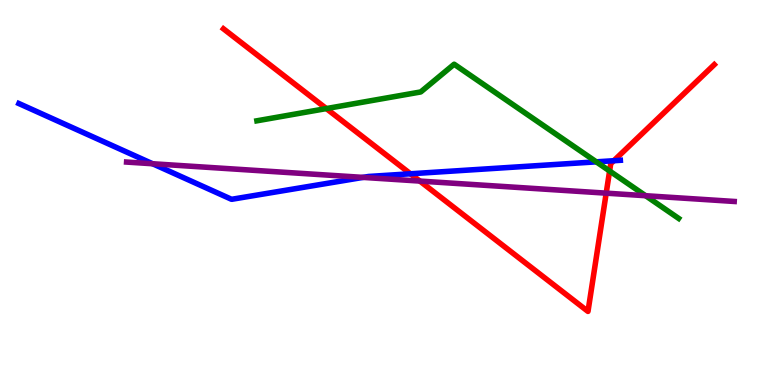[{'lines': ['blue', 'red'], 'intersections': [{'x': 5.3, 'y': 5.49}, {'x': 7.92, 'y': 5.83}]}, {'lines': ['green', 'red'], 'intersections': [{'x': 4.21, 'y': 7.18}, {'x': 7.87, 'y': 5.56}]}, {'lines': ['purple', 'red'], 'intersections': [{'x': 5.42, 'y': 5.3}, {'x': 7.82, 'y': 4.98}]}, {'lines': ['blue', 'green'], 'intersections': [{'x': 7.69, 'y': 5.8}]}, {'lines': ['blue', 'purple'], 'intersections': [{'x': 1.97, 'y': 5.75}, {'x': 4.68, 'y': 5.39}]}, {'lines': ['green', 'purple'], 'intersections': [{'x': 8.33, 'y': 4.92}]}]